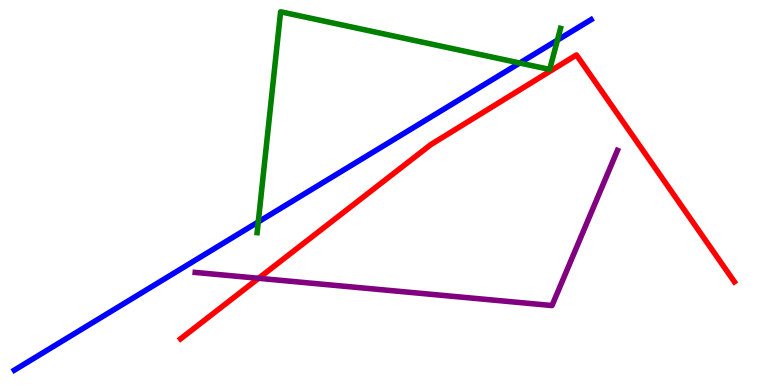[{'lines': ['blue', 'red'], 'intersections': []}, {'lines': ['green', 'red'], 'intersections': []}, {'lines': ['purple', 'red'], 'intersections': [{'x': 3.34, 'y': 2.77}]}, {'lines': ['blue', 'green'], 'intersections': [{'x': 3.33, 'y': 4.24}, {'x': 6.71, 'y': 8.36}, {'x': 7.19, 'y': 8.96}]}, {'lines': ['blue', 'purple'], 'intersections': []}, {'lines': ['green', 'purple'], 'intersections': []}]